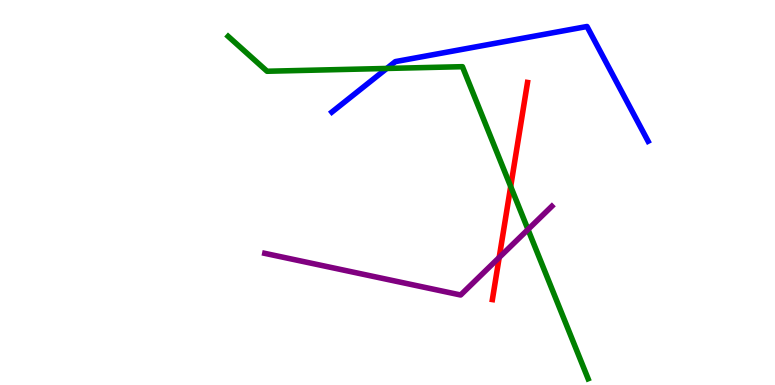[{'lines': ['blue', 'red'], 'intersections': []}, {'lines': ['green', 'red'], 'intersections': [{'x': 6.59, 'y': 5.16}]}, {'lines': ['purple', 'red'], 'intersections': [{'x': 6.44, 'y': 3.31}]}, {'lines': ['blue', 'green'], 'intersections': [{'x': 4.99, 'y': 8.22}]}, {'lines': ['blue', 'purple'], 'intersections': []}, {'lines': ['green', 'purple'], 'intersections': [{'x': 6.81, 'y': 4.04}]}]